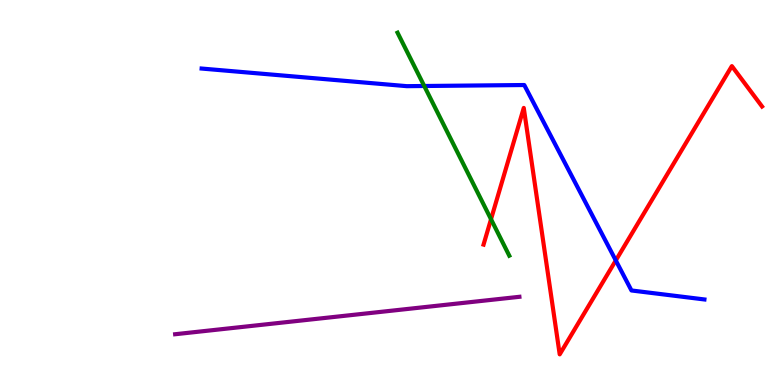[{'lines': ['blue', 'red'], 'intersections': [{'x': 7.95, 'y': 3.24}]}, {'lines': ['green', 'red'], 'intersections': [{'x': 6.34, 'y': 4.31}]}, {'lines': ['purple', 'red'], 'intersections': []}, {'lines': ['blue', 'green'], 'intersections': [{'x': 5.47, 'y': 7.77}]}, {'lines': ['blue', 'purple'], 'intersections': []}, {'lines': ['green', 'purple'], 'intersections': []}]